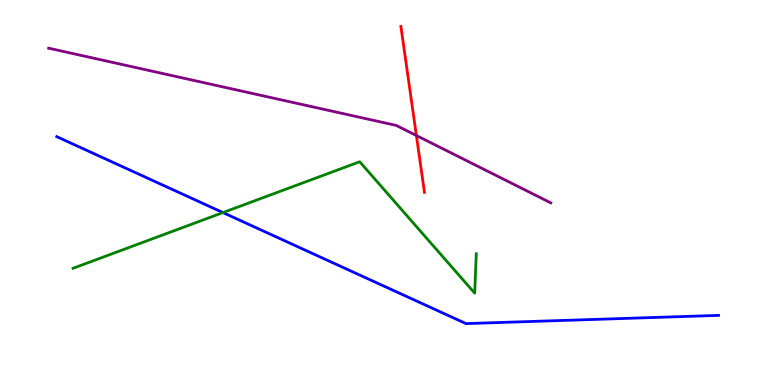[{'lines': ['blue', 'red'], 'intersections': []}, {'lines': ['green', 'red'], 'intersections': []}, {'lines': ['purple', 'red'], 'intersections': [{'x': 5.37, 'y': 6.48}]}, {'lines': ['blue', 'green'], 'intersections': [{'x': 2.88, 'y': 4.48}]}, {'lines': ['blue', 'purple'], 'intersections': []}, {'lines': ['green', 'purple'], 'intersections': []}]